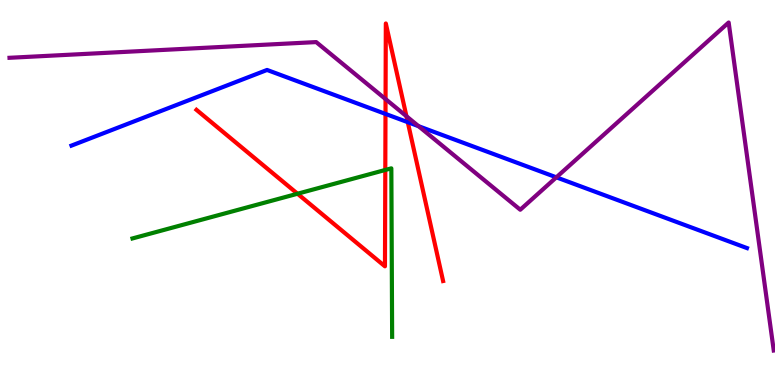[{'lines': ['blue', 'red'], 'intersections': [{'x': 4.97, 'y': 7.04}, {'x': 5.26, 'y': 6.83}]}, {'lines': ['green', 'red'], 'intersections': [{'x': 3.84, 'y': 4.97}, {'x': 4.97, 'y': 5.59}]}, {'lines': ['purple', 'red'], 'intersections': [{'x': 4.97, 'y': 7.43}, {'x': 5.24, 'y': 6.98}]}, {'lines': ['blue', 'green'], 'intersections': []}, {'lines': ['blue', 'purple'], 'intersections': [{'x': 5.4, 'y': 6.72}, {'x': 7.18, 'y': 5.39}]}, {'lines': ['green', 'purple'], 'intersections': []}]